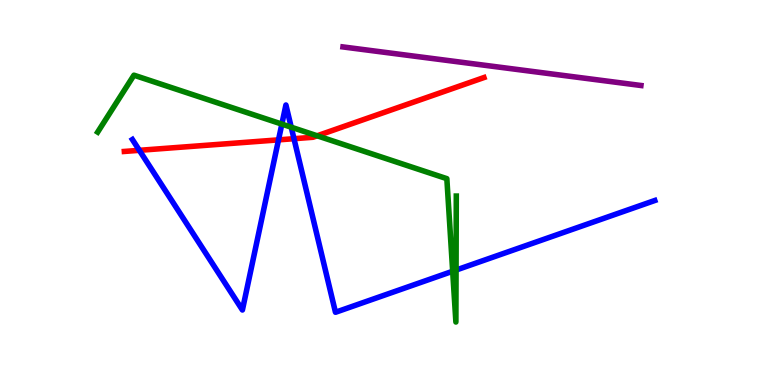[{'lines': ['blue', 'red'], 'intersections': [{'x': 1.8, 'y': 6.1}, {'x': 3.59, 'y': 6.37}, {'x': 3.79, 'y': 6.4}]}, {'lines': ['green', 'red'], 'intersections': [{'x': 4.09, 'y': 6.47}]}, {'lines': ['purple', 'red'], 'intersections': []}, {'lines': ['blue', 'green'], 'intersections': [{'x': 3.64, 'y': 6.78}, {'x': 3.76, 'y': 6.7}, {'x': 5.84, 'y': 2.95}, {'x': 5.88, 'y': 2.99}]}, {'lines': ['blue', 'purple'], 'intersections': []}, {'lines': ['green', 'purple'], 'intersections': []}]